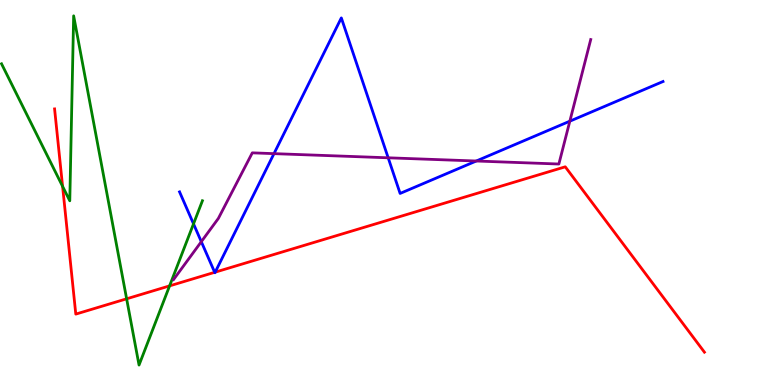[{'lines': ['blue', 'red'], 'intersections': [{'x': 2.77, 'y': 2.93}, {'x': 2.78, 'y': 2.93}]}, {'lines': ['green', 'red'], 'intersections': [{'x': 0.808, 'y': 5.16}, {'x': 1.63, 'y': 2.24}, {'x': 2.19, 'y': 2.57}]}, {'lines': ['purple', 'red'], 'intersections': []}, {'lines': ['blue', 'green'], 'intersections': [{'x': 2.5, 'y': 4.19}]}, {'lines': ['blue', 'purple'], 'intersections': [{'x': 2.6, 'y': 3.72}, {'x': 3.54, 'y': 6.01}, {'x': 5.01, 'y': 5.9}, {'x': 6.15, 'y': 5.82}, {'x': 7.35, 'y': 6.85}]}, {'lines': ['green', 'purple'], 'intersections': []}]